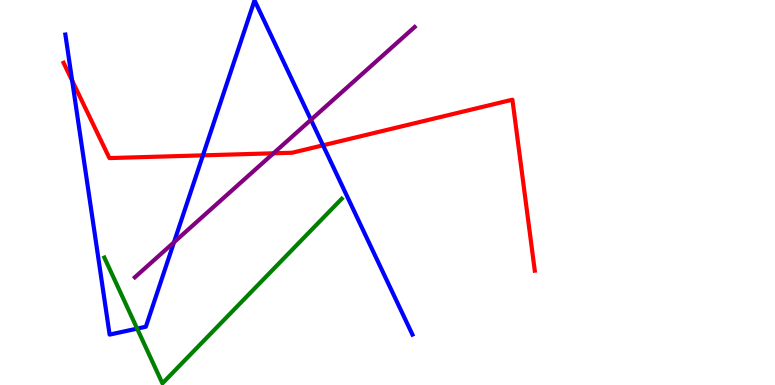[{'lines': ['blue', 'red'], 'intersections': [{'x': 0.931, 'y': 7.91}, {'x': 2.62, 'y': 5.96}, {'x': 4.17, 'y': 6.23}]}, {'lines': ['green', 'red'], 'intersections': []}, {'lines': ['purple', 'red'], 'intersections': [{'x': 3.53, 'y': 6.02}]}, {'lines': ['blue', 'green'], 'intersections': [{'x': 1.77, 'y': 1.46}]}, {'lines': ['blue', 'purple'], 'intersections': [{'x': 2.24, 'y': 3.71}, {'x': 4.01, 'y': 6.89}]}, {'lines': ['green', 'purple'], 'intersections': []}]